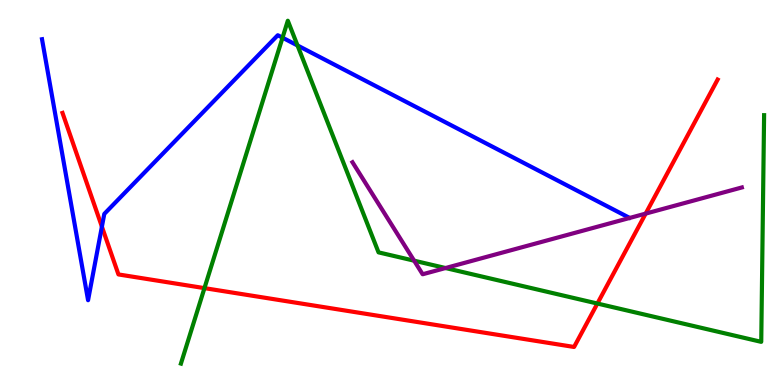[{'lines': ['blue', 'red'], 'intersections': [{'x': 1.31, 'y': 4.11}]}, {'lines': ['green', 'red'], 'intersections': [{'x': 2.64, 'y': 2.52}, {'x': 7.71, 'y': 2.12}]}, {'lines': ['purple', 'red'], 'intersections': [{'x': 8.33, 'y': 4.45}]}, {'lines': ['blue', 'green'], 'intersections': [{'x': 3.65, 'y': 9.02}, {'x': 3.84, 'y': 8.82}]}, {'lines': ['blue', 'purple'], 'intersections': []}, {'lines': ['green', 'purple'], 'intersections': [{'x': 5.34, 'y': 3.23}, {'x': 5.75, 'y': 3.04}]}]